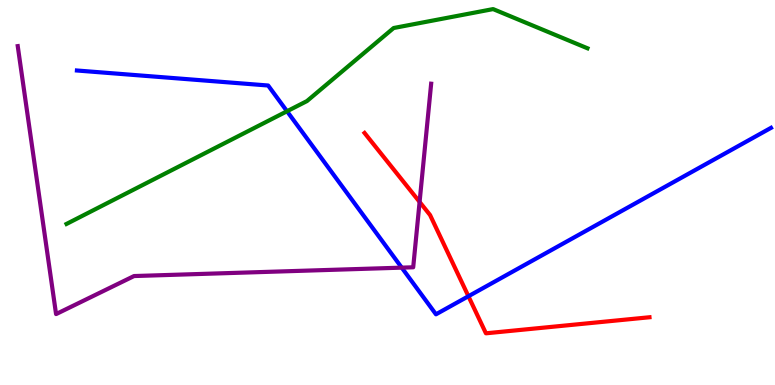[{'lines': ['blue', 'red'], 'intersections': [{'x': 6.04, 'y': 2.31}]}, {'lines': ['green', 'red'], 'intersections': []}, {'lines': ['purple', 'red'], 'intersections': [{'x': 5.41, 'y': 4.76}]}, {'lines': ['blue', 'green'], 'intersections': [{'x': 3.7, 'y': 7.11}]}, {'lines': ['blue', 'purple'], 'intersections': [{'x': 5.18, 'y': 3.05}]}, {'lines': ['green', 'purple'], 'intersections': []}]